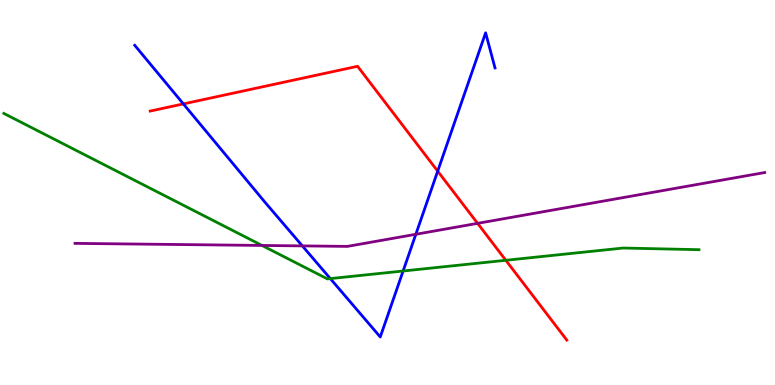[{'lines': ['blue', 'red'], 'intersections': [{'x': 2.37, 'y': 7.3}, {'x': 5.65, 'y': 5.55}]}, {'lines': ['green', 'red'], 'intersections': [{'x': 6.53, 'y': 3.24}]}, {'lines': ['purple', 'red'], 'intersections': [{'x': 6.16, 'y': 4.2}]}, {'lines': ['blue', 'green'], 'intersections': [{'x': 4.26, 'y': 2.76}, {'x': 5.2, 'y': 2.96}]}, {'lines': ['blue', 'purple'], 'intersections': [{'x': 3.9, 'y': 3.61}, {'x': 5.37, 'y': 3.91}]}, {'lines': ['green', 'purple'], 'intersections': [{'x': 3.38, 'y': 3.62}]}]